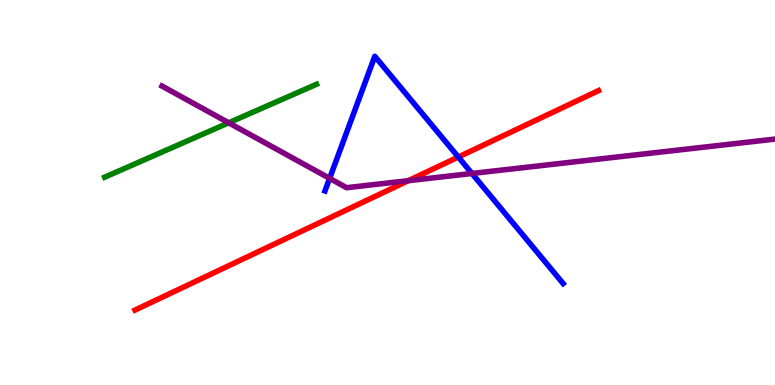[{'lines': ['blue', 'red'], 'intersections': [{'x': 5.91, 'y': 5.92}]}, {'lines': ['green', 'red'], 'intersections': []}, {'lines': ['purple', 'red'], 'intersections': [{'x': 5.27, 'y': 5.31}]}, {'lines': ['blue', 'green'], 'intersections': []}, {'lines': ['blue', 'purple'], 'intersections': [{'x': 4.25, 'y': 5.37}, {'x': 6.09, 'y': 5.49}]}, {'lines': ['green', 'purple'], 'intersections': [{'x': 2.95, 'y': 6.81}]}]